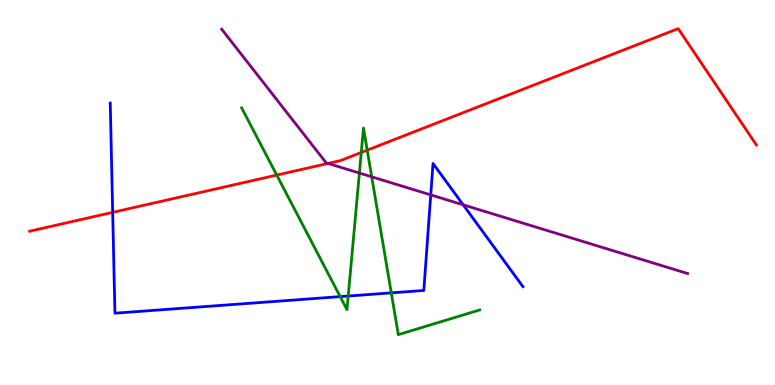[{'lines': ['blue', 'red'], 'intersections': [{'x': 1.45, 'y': 4.48}]}, {'lines': ['green', 'red'], 'intersections': [{'x': 3.57, 'y': 5.45}, {'x': 4.66, 'y': 6.04}, {'x': 4.74, 'y': 6.1}]}, {'lines': ['purple', 'red'], 'intersections': [{'x': 4.23, 'y': 5.75}]}, {'lines': ['blue', 'green'], 'intersections': [{'x': 4.39, 'y': 2.3}, {'x': 4.49, 'y': 2.31}, {'x': 5.05, 'y': 2.39}]}, {'lines': ['blue', 'purple'], 'intersections': [{'x': 5.56, 'y': 4.94}, {'x': 5.98, 'y': 4.68}]}, {'lines': ['green', 'purple'], 'intersections': [{'x': 4.64, 'y': 5.51}, {'x': 4.8, 'y': 5.41}]}]